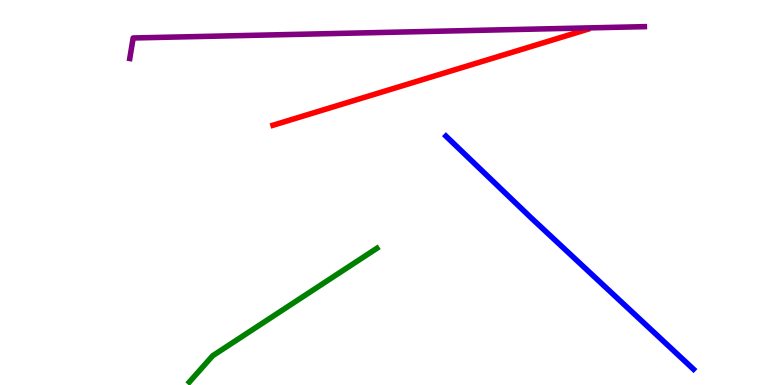[{'lines': ['blue', 'red'], 'intersections': []}, {'lines': ['green', 'red'], 'intersections': []}, {'lines': ['purple', 'red'], 'intersections': []}, {'lines': ['blue', 'green'], 'intersections': []}, {'lines': ['blue', 'purple'], 'intersections': []}, {'lines': ['green', 'purple'], 'intersections': []}]